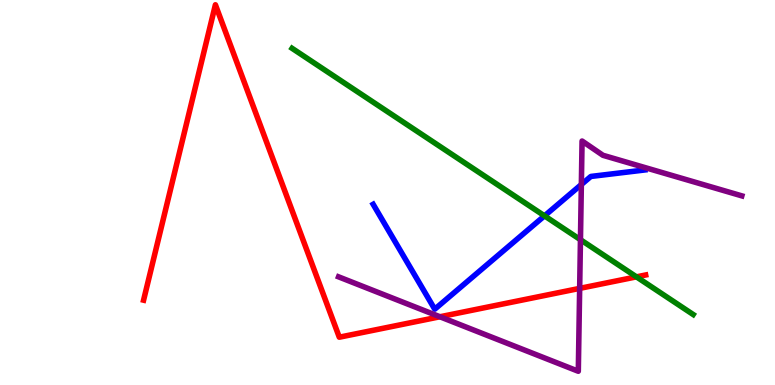[{'lines': ['blue', 'red'], 'intersections': []}, {'lines': ['green', 'red'], 'intersections': [{'x': 8.21, 'y': 2.81}]}, {'lines': ['purple', 'red'], 'intersections': [{'x': 5.68, 'y': 1.77}, {'x': 7.48, 'y': 2.51}]}, {'lines': ['blue', 'green'], 'intersections': [{'x': 7.03, 'y': 4.39}]}, {'lines': ['blue', 'purple'], 'intersections': [{'x': 7.5, 'y': 5.21}]}, {'lines': ['green', 'purple'], 'intersections': [{'x': 7.49, 'y': 3.77}]}]